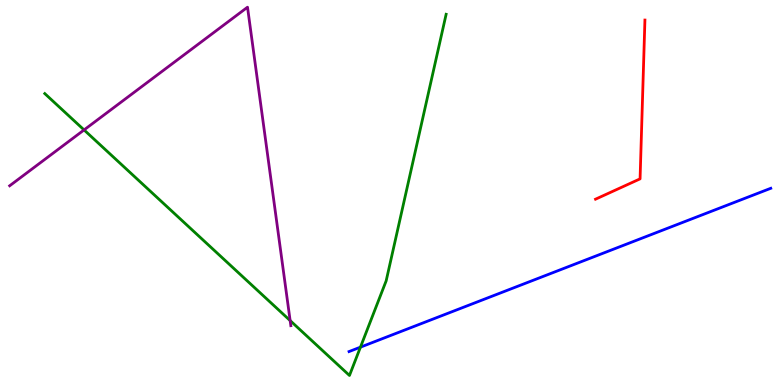[{'lines': ['blue', 'red'], 'intersections': []}, {'lines': ['green', 'red'], 'intersections': []}, {'lines': ['purple', 'red'], 'intersections': []}, {'lines': ['blue', 'green'], 'intersections': [{'x': 4.65, 'y': 0.983}]}, {'lines': ['blue', 'purple'], 'intersections': []}, {'lines': ['green', 'purple'], 'intersections': [{'x': 1.08, 'y': 6.63}, {'x': 3.74, 'y': 1.67}]}]